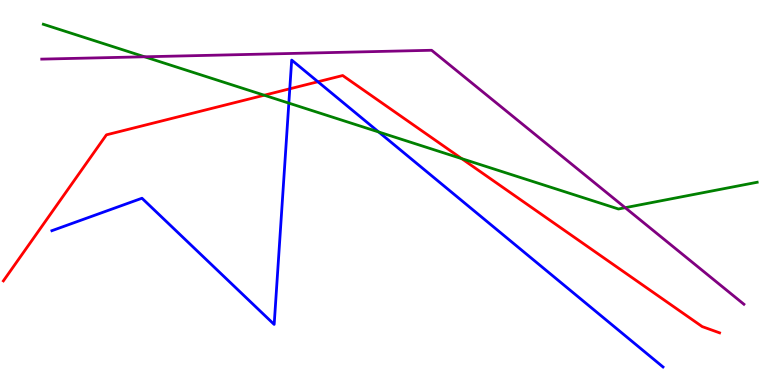[{'lines': ['blue', 'red'], 'intersections': [{'x': 3.74, 'y': 7.69}, {'x': 4.1, 'y': 7.88}]}, {'lines': ['green', 'red'], 'intersections': [{'x': 3.41, 'y': 7.53}, {'x': 5.96, 'y': 5.88}]}, {'lines': ['purple', 'red'], 'intersections': []}, {'lines': ['blue', 'green'], 'intersections': [{'x': 3.73, 'y': 7.32}, {'x': 4.89, 'y': 6.57}]}, {'lines': ['blue', 'purple'], 'intersections': []}, {'lines': ['green', 'purple'], 'intersections': [{'x': 1.87, 'y': 8.52}, {'x': 8.07, 'y': 4.61}]}]